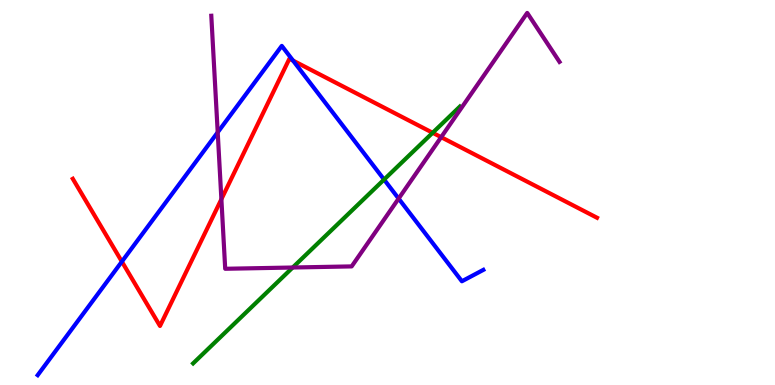[{'lines': ['blue', 'red'], 'intersections': [{'x': 1.57, 'y': 3.21}, {'x': 3.78, 'y': 8.43}]}, {'lines': ['green', 'red'], 'intersections': [{'x': 5.58, 'y': 6.55}]}, {'lines': ['purple', 'red'], 'intersections': [{'x': 2.86, 'y': 4.83}, {'x': 5.69, 'y': 6.44}]}, {'lines': ['blue', 'green'], 'intersections': [{'x': 4.96, 'y': 5.34}]}, {'lines': ['blue', 'purple'], 'intersections': [{'x': 2.81, 'y': 6.56}, {'x': 5.14, 'y': 4.84}]}, {'lines': ['green', 'purple'], 'intersections': [{'x': 3.78, 'y': 3.05}]}]